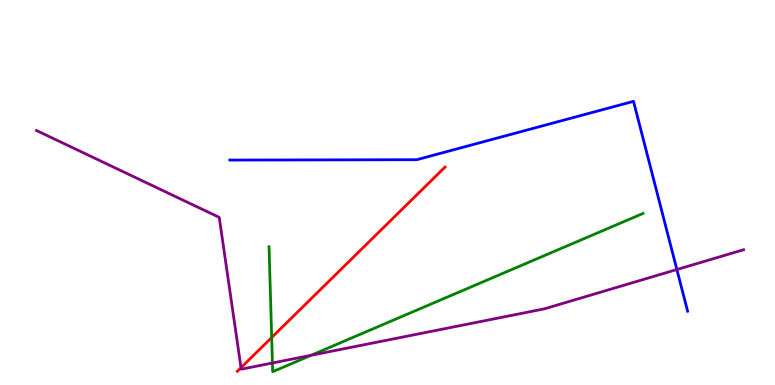[{'lines': ['blue', 'red'], 'intersections': []}, {'lines': ['green', 'red'], 'intersections': [{'x': 3.51, 'y': 1.23}]}, {'lines': ['purple', 'red'], 'intersections': [{'x': 3.11, 'y': 0.45}]}, {'lines': ['blue', 'green'], 'intersections': []}, {'lines': ['blue', 'purple'], 'intersections': [{'x': 8.73, 'y': 3.0}]}, {'lines': ['green', 'purple'], 'intersections': [{'x': 3.52, 'y': 0.572}, {'x': 4.01, 'y': 0.771}]}]